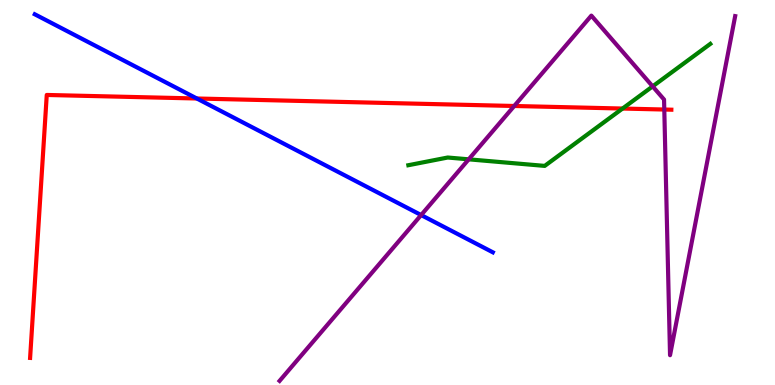[{'lines': ['blue', 'red'], 'intersections': [{'x': 2.54, 'y': 7.44}]}, {'lines': ['green', 'red'], 'intersections': [{'x': 8.03, 'y': 7.18}]}, {'lines': ['purple', 'red'], 'intersections': [{'x': 6.64, 'y': 7.25}, {'x': 8.57, 'y': 7.16}]}, {'lines': ['blue', 'green'], 'intersections': []}, {'lines': ['blue', 'purple'], 'intersections': [{'x': 5.43, 'y': 4.41}]}, {'lines': ['green', 'purple'], 'intersections': [{'x': 6.05, 'y': 5.86}, {'x': 8.42, 'y': 7.76}]}]